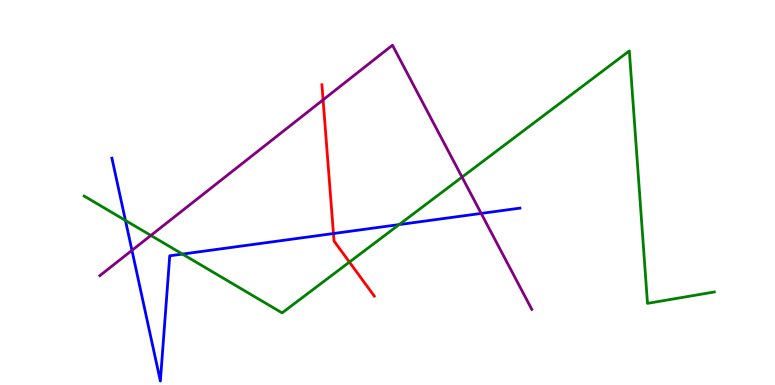[{'lines': ['blue', 'red'], 'intersections': [{'x': 4.3, 'y': 3.93}]}, {'lines': ['green', 'red'], 'intersections': [{'x': 4.51, 'y': 3.19}]}, {'lines': ['purple', 'red'], 'intersections': [{'x': 4.17, 'y': 7.41}]}, {'lines': ['blue', 'green'], 'intersections': [{'x': 1.62, 'y': 4.27}, {'x': 2.35, 'y': 3.4}, {'x': 5.15, 'y': 4.17}]}, {'lines': ['blue', 'purple'], 'intersections': [{'x': 1.7, 'y': 3.5}, {'x': 6.21, 'y': 4.46}]}, {'lines': ['green', 'purple'], 'intersections': [{'x': 1.95, 'y': 3.88}, {'x': 5.96, 'y': 5.4}]}]